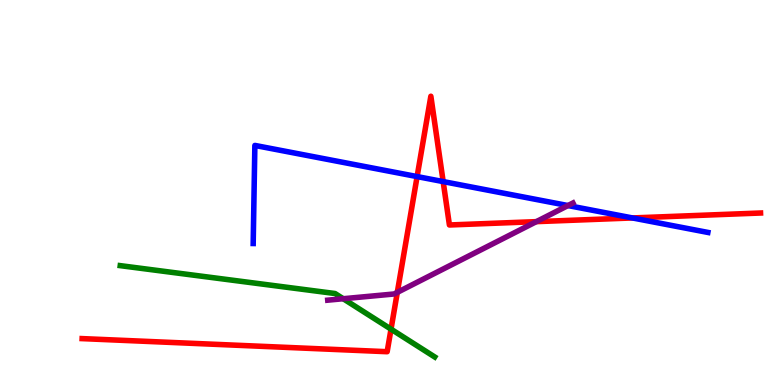[{'lines': ['blue', 'red'], 'intersections': [{'x': 5.38, 'y': 5.41}, {'x': 5.72, 'y': 5.28}, {'x': 8.16, 'y': 4.34}]}, {'lines': ['green', 'red'], 'intersections': [{'x': 5.05, 'y': 1.45}]}, {'lines': ['purple', 'red'], 'intersections': [{'x': 5.13, 'y': 2.41}, {'x': 6.92, 'y': 4.24}]}, {'lines': ['blue', 'green'], 'intersections': []}, {'lines': ['blue', 'purple'], 'intersections': [{'x': 7.33, 'y': 4.66}]}, {'lines': ['green', 'purple'], 'intersections': [{'x': 4.43, 'y': 2.24}]}]